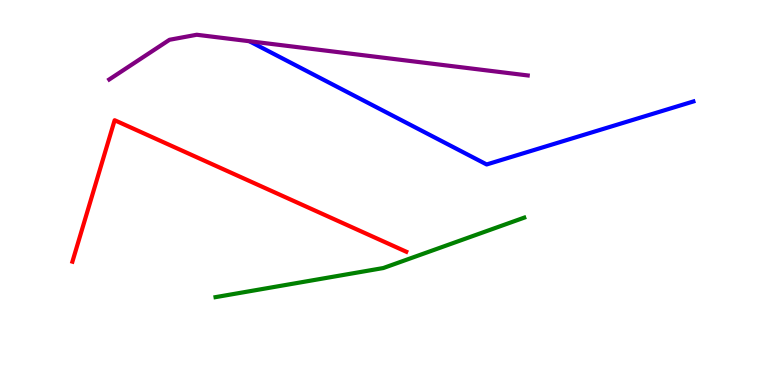[{'lines': ['blue', 'red'], 'intersections': []}, {'lines': ['green', 'red'], 'intersections': []}, {'lines': ['purple', 'red'], 'intersections': []}, {'lines': ['blue', 'green'], 'intersections': []}, {'lines': ['blue', 'purple'], 'intersections': []}, {'lines': ['green', 'purple'], 'intersections': []}]